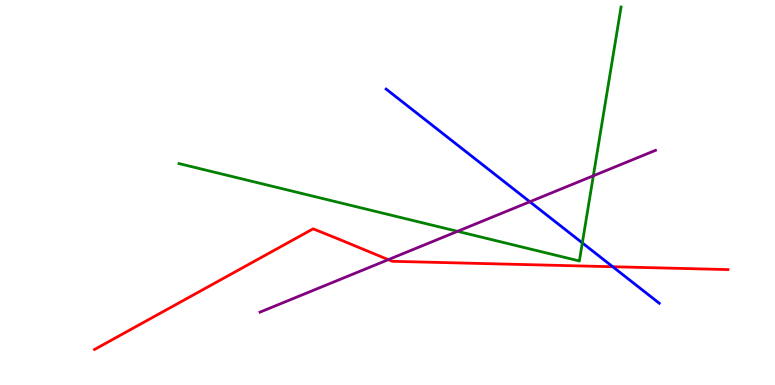[{'lines': ['blue', 'red'], 'intersections': [{'x': 7.91, 'y': 3.07}]}, {'lines': ['green', 'red'], 'intersections': []}, {'lines': ['purple', 'red'], 'intersections': [{'x': 5.01, 'y': 3.26}]}, {'lines': ['blue', 'green'], 'intersections': [{'x': 7.51, 'y': 3.69}]}, {'lines': ['blue', 'purple'], 'intersections': [{'x': 6.84, 'y': 4.76}]}, {'lines': ['green', 'purple'], 'intersections': [{'x': 5.9, 'y': 3.99}, {'x': 7.66, 'y': 5.43}]}]